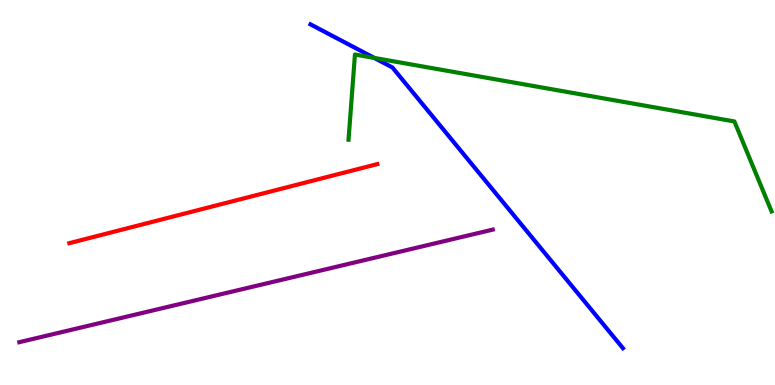[{'lines': ['blue', 'red'], 'intersections': []}, {'lines': ['green', 'red'], 'intersections': []}, {'lines': ['purple', 'red'], 'intersections': []}, {'lines': ['blue', 'green'], 'intersections': [{'x': 4.83, 'y': 8.5}]}, {'lines': ['blue', 'purple'], 'intersections': []}, {'lines': ['green', 'purple'], 'intersections': []}]